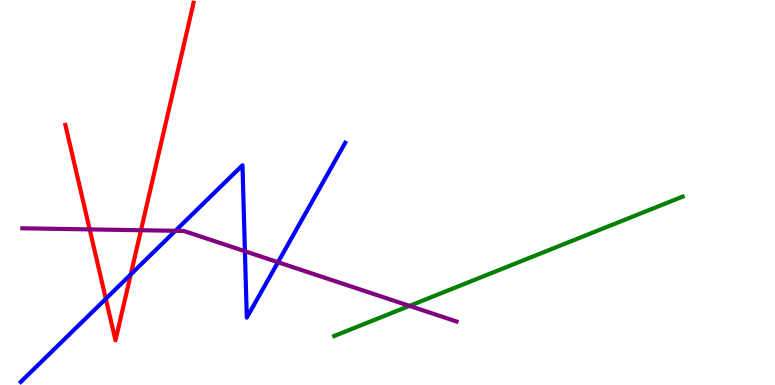[{'lines': ['blue', 'red'], 'intersections': [{'x': 1.37, 'y': 2.24}, {'x': 1.69, 'y': 2.87}]}, {'lines': ['green', 'red'], 'intersections': []}, {'lines': ['purple', 'red'], 'intersections': [{'x': 1.16, 'y': 4.04}, {'x': 1.82, 'y': 4.02}]}, {'lines': ['blue', 'green'], 'intersections': []}, {'lines': ['blue', 'purple'], 'intersections': [{'x': 2.26, 'y': 4.01}, {'x': 3.16, 'y': 3.47}, {'x': 3.59, 'y': 3.19}]}, {'lines': ['green', 'purple'], 'intersections': [{'x': 5.28, 'y': 2.06}]}]